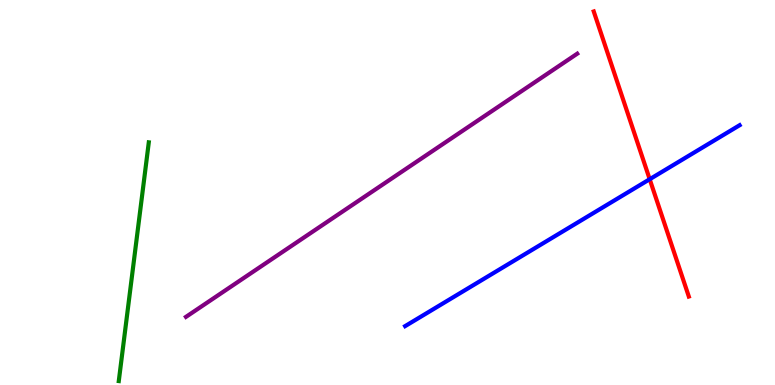[{'lines': ['blue', 'red'], 'intersections': [{'x': 8.38, 'y': 5.34}]}, {'lines': ['green', 'red'], 'intersections': []}, {'lines': ['purple', 'red'], 'intersections': []}, {'lines': ['blue', 'green'], 'intersections': []}, {'lines': ['blue', 'purple'], 'intersections': []}, {'lines': ['green', 'purple'], 'intersections': []}]